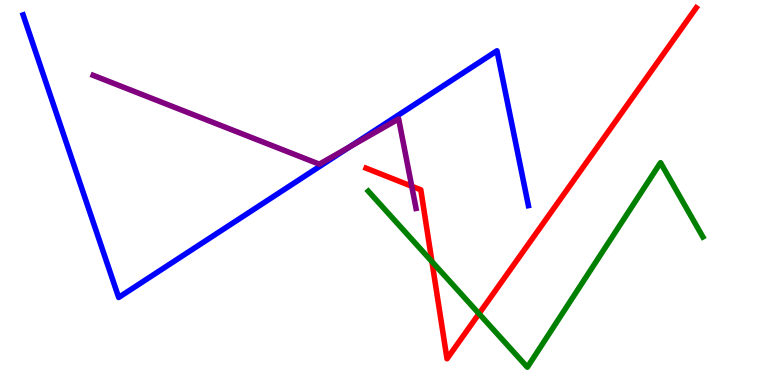[{'lines': ['blue', 'red'], 'intersections': []}, {'lines': ['green', 'red'], 'intersections': [{'x': 5.57, 'y': 3.21}, {'x': 6.18, 'y': 1.85}]}, {'lines': ['purple', 'red'], 'intersections': [{'x': 5.31, 'y': 5.16}]}, {'lines': ['blue', 'green'], 'intersections': []}, {'lines': ['blue', 'purple'], 'intersections': [{'x': 4.51, 'y': 6.18}]}, {'lines': ['green', 'purple'], 'intersections': []}]